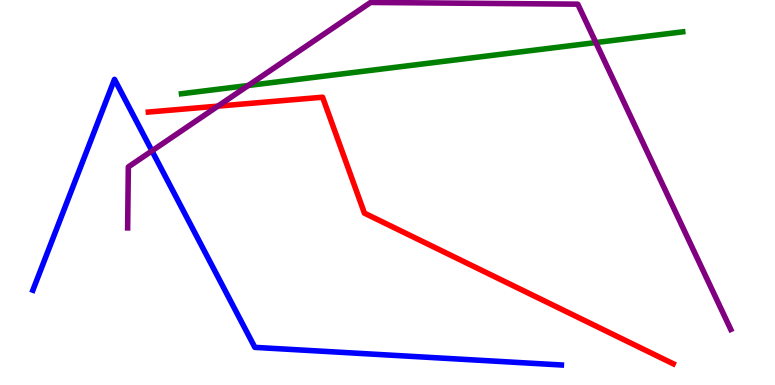[{'lines': ['blue', 'red'], 'intersections': []}, {'lines': ['green', 'red'], 'intersections': []}, {'lines': ['purple', 'red'], 'intersections': [{'x': 2.81, 'y': 7.24}]}, {'lines': ['blue', 'green'], 'intersections': []}, {'lines': ['blue', 'purple'], 'intersections': [{'x': 1.96, 'y': 6.08}]}, {'lines': ['green', 'purple'], 'intersections': [{'x': 3.2, 'y': 7.78}, {'x': 7.69, 'y': 8.89}]}]